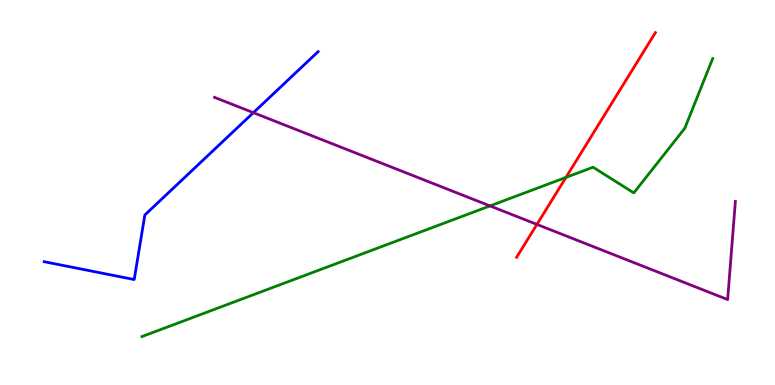[{'lines': ['blue', 'red'], 'intersections': []}, {'lines': ['green', 'red'], 'intersections': [{'x': 7.3, 'y': 5.39}]}, {'lines': ['purple', 'red'], 'intersections': [{'x': 6.93, 'y': 4.17}]}, {'lines': ['blue', 'green'], 'intersections': []}, {'lines': ['blue', 'purple'], 'intersections': [{'x': 3.27, 'y': 7.07}]}, {'lines': ['green', 'purple'], 'intersections': [{'x': 6.32, 'y': 4.65}]}]